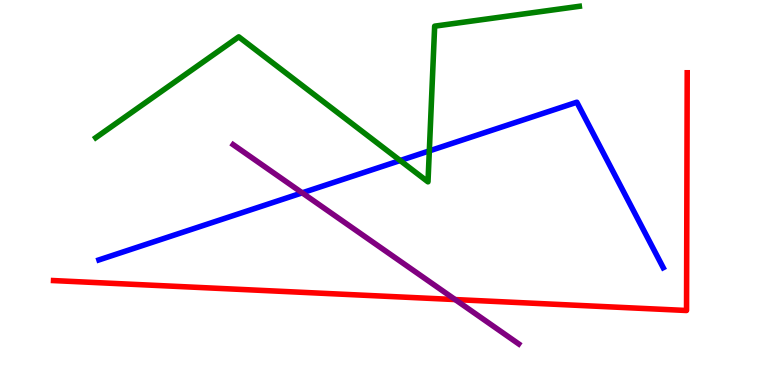[{'lines': ['blue', 'red'], 'intersections': []}, {'lines': ['green', 'red'], 'intersections': []}, {'lines': ['purple', 'red'], 'intersections': [{'x': 5.87, 'y': 2.22}]}, {'lines': ['blue', 'green'], 'intersections': [{'x': 5.16, 'y': 5.83}, {'x': 5.54, 'y': 6.08}]}, {'lines': ['blue', 'purple'], 'intersections': [{'x': 3.9, 'y': 4.99}]}, {'lines': ['green', 'purple'], 'intersections': []}]